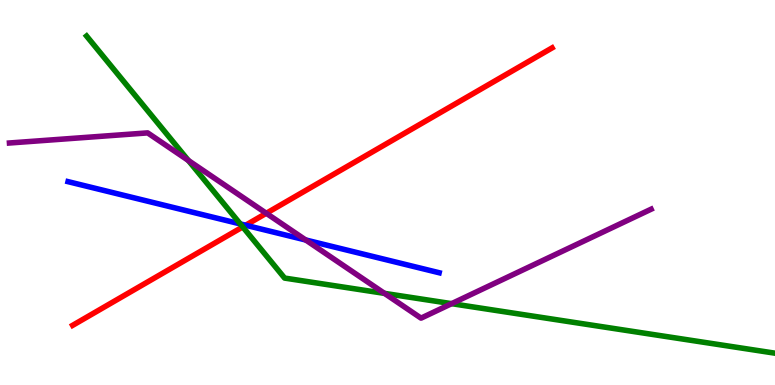[{'lines': ['blue', 'red'], 'intersections': [{'x': 3.17, 'y': 4.15}]}, {'lines': ['green', 'red'], 'intersections': [{'x': 3.13, 'y': 4.11}]}, {'lines': ['purple', 'red'], 'intersections': [{'x': 3.44, 'y': 4.46}]}, {'lines': ['blue', 'green'], 'intersections': [{'x': 3.1, 'y': 4.18}]}, {'lines': ['blue', 'purple'], 'intersections': [{'x': 3.94, 'y': 3.77}]}, {'lines': ['green', 'purple'], 'intersections': [{'x': 2.43, 'y': 5.83}, {'x': 4.96, 'y': 2.38}, {'x': 5.83, 'y': 2.11}]}]